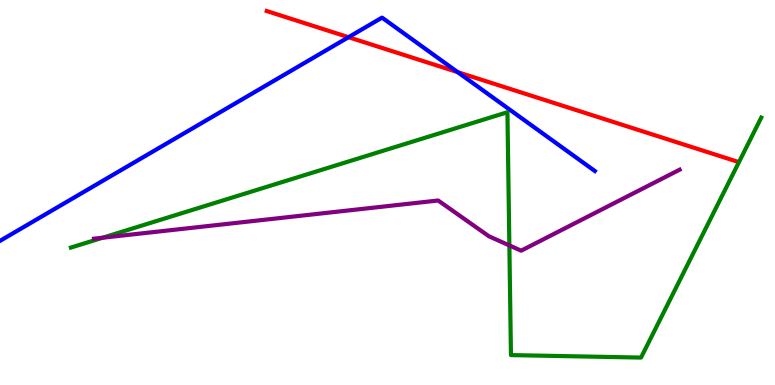[{'lines': ['blue', 'red'], 'intersections': [{'x': 4.5, 'y': 9.03}, {'x': 5.91, 'y': 8.13}]}, {'lines': ['green', 'red'], 'intersections': []}, {'lines': ['purple', 'red'], 'intersections': []}, {'lines': ['blue', 'green'], 'intersections': []}, {'lines': ['blue', 'purple'], 'intersections': []}, {'lines': ['green', 'purple'], 'intersections': [{'x': 1.32, 'y': 3.83}, {'x': 6.57, 'y': 3.63}]}]